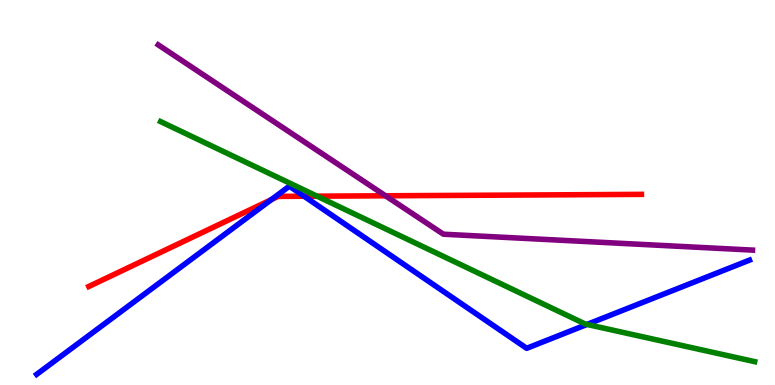[{'lines': ['blue', 'red'], 'intersections': [{'x': 3.5, 'y': 4.81}, {'x': 3.92, 'y': 4.9}]}, {'lines': ['green', 'red'], 'intersections': [{'x': 4.09, 'y': 4.9}]}, {'lines': ['purple', 'red'], 'intersections': [{'x': 4.97, 'y': 4.91}]}, {'lines': ['blue', 'green'], 'intersections': [{'x': 7.57, 'y': 1.57}]}, {'lines': ['blue', 'purple'], 'intersections': []}, {'lines': ['green', 'purple'], 'intersections': []}]